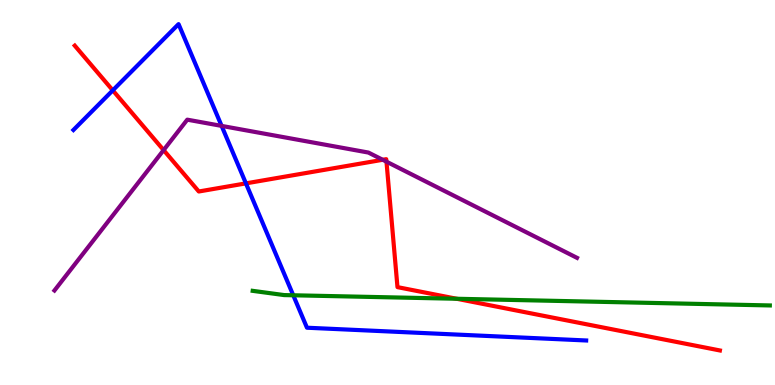[{'lines': ['blue', 'red'], 'intersections': [{'x': 1.46, 'y': 7.65}, {'x': 3.17, 'y': 5.24}]}, {'lines': ['green', 'red'], 'intersections': [{'x': 5.89, 'y': 2.24}]}, {'lines': ['purple', 'red'], 'intersections': [{'x': 2.11, 'y': 6.1}, {'x': 4.94, 'y': 5.85}, {'x': 4.99, 'y': 5.8}]}, {'lines': ['blue', 'green'], 'intersections': [{'x': 3.78, 'y': 2.33}]}, {'lines': ['blue', 'purple'], 'intersections': [{'x': 2.86, 'y': 6.73}]}, {'lines': ['green', 'purple'], 'intersections': []}]